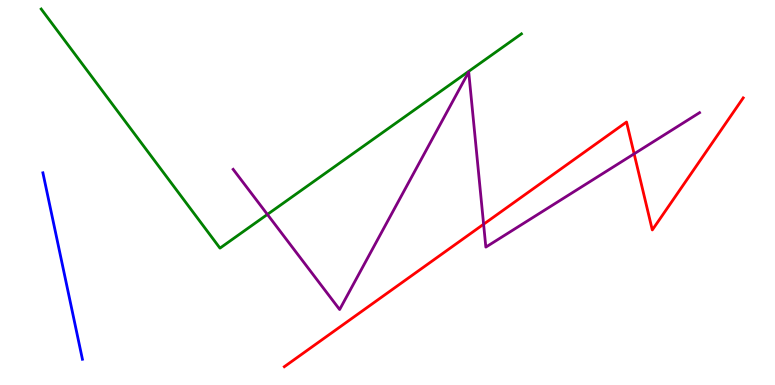[{'lines': ['blue', 'red'], 'intersections': []}, {'lines': ['green', 'red'], 'intersections': []}, {'lines': ['purple', 'red'], 'intersections': [{'x': 6.24, 'y': 4.18}, {'x': 8.18, 'y': 6.0}]}, {'lines': ['blue', 'green'], 'intersections': []}, {'lines': ['blue', 'purple'], 'intersections': []}, {'lines': ['green', 'purple'], 'intersections': [{'x': 3.45, 'y': 4.43}]}]